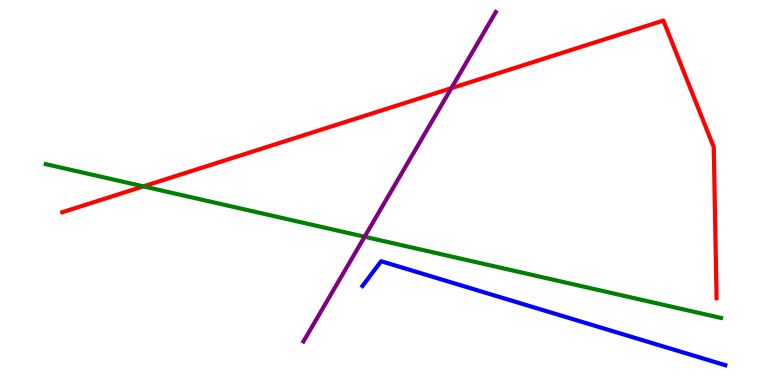[{'lines': ['blue', 'red'], 'intersections': []}, {'lines': ['green', 'red'], 'intersections': [{'x': 1.85, 'y': 5.16}]}, {'lines': ['purple', 'red'], 'intersections': [{'x': 5.82, 'y': 7.71}]}, {'lines': ['blue', 'green'], 'intersections': []}, {'lines': ['blue', 'purple'], 'intersections': []}, {'lines': ['green', 'purple'], 'intersections': [{'x': 4.7, 'y': 3.85}]}]